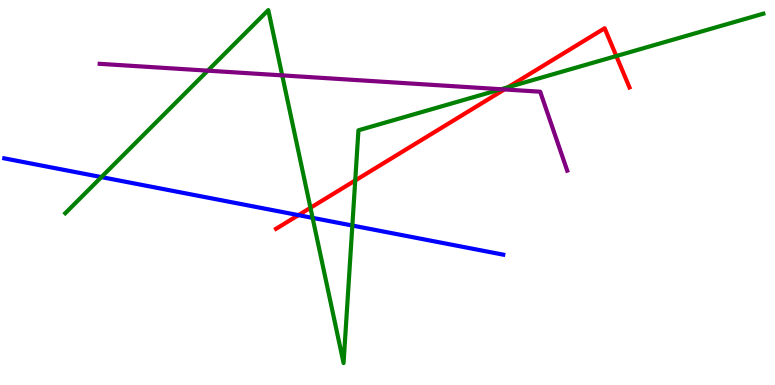[{'lines': ['blue', 'red'], 'intersections': [{'x': 3.85, 'y': 4.41}]}, {'lines': ['green', 'red'], 'intersections': [{'x': 4.01, 'y': 4.6}, {'x': 4.58, 'y': 5.31}, {'x': 6.56, 'y': 7.73}, {'x': 7.95, 'y': 8.54}]}, {'lines': ['purple', 'red'], 'intersections': [{'x': 6.51, 'y': 7.68}]}, {'lines': ['blue', 'green'], 'intersections': [{'x': 1.31, 'y': 5.4}, {'x': 4.03, 'y': 4.34}, {'x': 4.55, 'y': 4.14}]}, {'lines': ['blue', 'purple'], 'intersections': []}, {'lines': ['green', 'purple'], 'intersections': [{'x': 2.68, 'y': 8.16}, {'x': 3.64, 'y': 8.04}, {'x': 6.47, 'y': 7.68}]}]